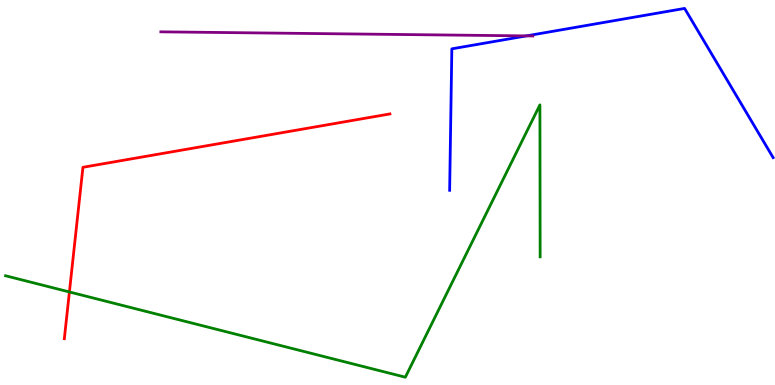[{'lines': ['blue', 'red'], 'intersections': []}, {'lines': ['green', 'red'], 'intersections': [{'x': 0.896, 'y': 2.42}]}, {'lines': ['purple', 'red'], 'intersections': []}, {'lines': ['blue', 'green'], 'intersections': []}, {'lines': ['blue', 'purple'], 'intersections': [{'x': 6.79, 'y': 9.07}]}, {'lines': ['green', 'purple'], 'intersections': []}]